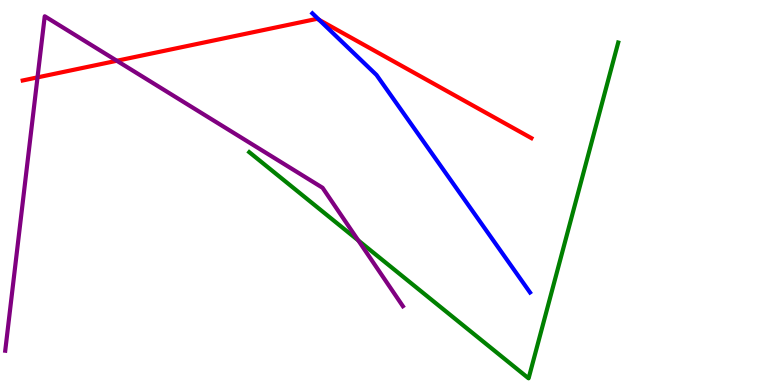[{'lines': ['blue', 'red'], 'intersections': [{'x': 4.12, 'y': 9.48}]}, {'lines': ['green', 'red'], 'intersections': []}, {'lines': ['purple', 'red'], 'intersections': [{'x': 0.484, 'y': 7.99}, {'x': 1.51, 'y': 8.42}]}, {'lines': ['blue', 'green'], 'intersections': []}, {'lines': ['blue', 'purple'], 'intersections': []}, {'lines': ['green', 'purple'], 'intersections': [{'x': 4.62, 'y': 3.76}]}]